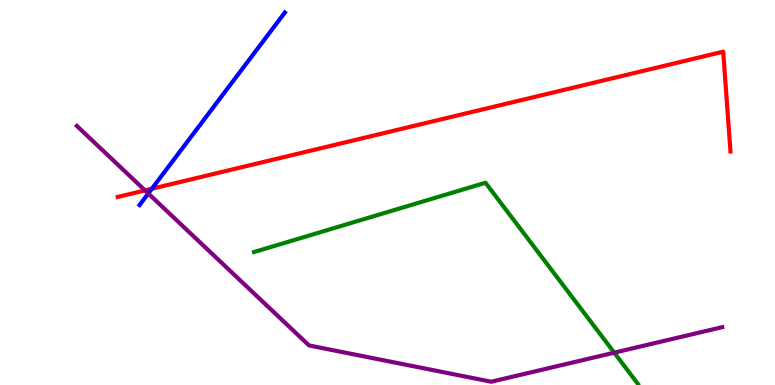[{'lines': ['blue', 'red'], 'intersections': [{'x': 1.96, 'y': 5.1}]}, {'lines': ['green', 'red'], 'intersections': []}, {'lines': ['purple', 'red'], 'intersections': [{'x': 1.87, 'y': 5.05}]}, {'lines': ['blue', 'green'], 'intersections': []}, {'lines': ['blue', 'purple'], 'intersections': [{'x': 1.91, 'y': 4.97}]}, {'lines': ['green', 'purple'], 'intersections': [{'x': 7.93, 'y': 0.84}]}]